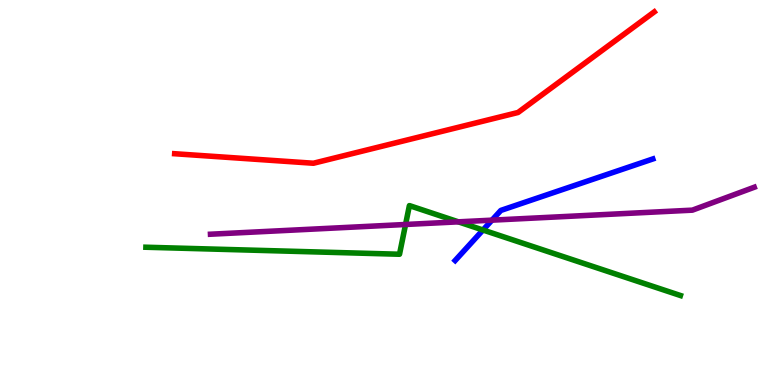[{'lines': ['blue', 'red'], 'intersections': []}, {'lines': ['green', 'red'], 'intersections': []}, {'lines': ['purple', 'red'], 'intersections': []}, {'lines': ['blue', 'green'], 'intersections': [{'x': 6.23, 'y': 4.03}]}, {'lines': ['blue', 'purple'], 'intersections': [{'x': 6.35, 'y': 4.28}]}, {'lines': ['green', 'purple'], 'intersections': [{'x': 5.23, 'y': 4.17}, {'x': 5.91, 'y': 4.24}]}]